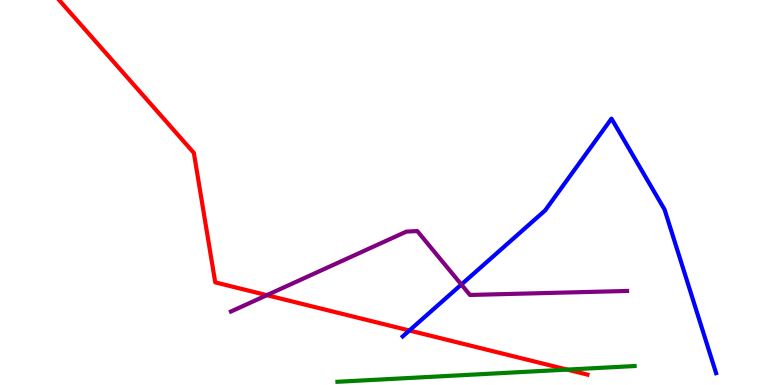[{'lines': ['blue', 'red'], 'intersections': [{'x': 5.28, 'y': 1.42}]}, {'lines': ['green', 'red'], 'intersections': [{'x': 7.32, 'y': 0.4}]}, {'lines': ['purple', 'red'], 'intersections': [{'x': 3.44, 'y': 2.33}]}, {'lines': ['blue', 'green'], 'intersections': []}, {'lines': ['blue', 'purple'], 'intersections': [{'x': 5.95, 'y': 2.61}]}, {'lines': ['green', 'purple'], 'intersections': []}]